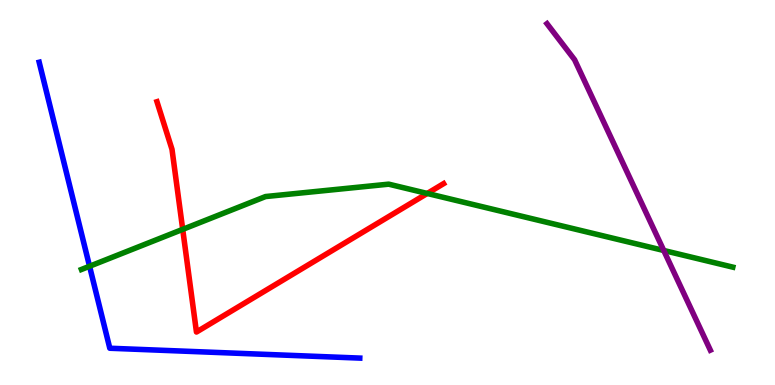[{'lines': ['blue', 'red'], 'intersections': []}, {'lines': ['green', 'red'], 'intersections': [{'x': 2.36, 'y': 4.04}, {'x': 5.51, 'y': 4.98}]}, {'lines': ['purple', 'red'], 'intersections': []}, {'lines': ['blue', 'green'], 'intersections': [{'x': 1.16, 'y': 3.08}]}, {'lines': ['blue', 'purple'], 'intersections': []}, {'lines': ['green', 'purple'], 'intersections': [{'x': 8.56, 'y': 3.49}]}]